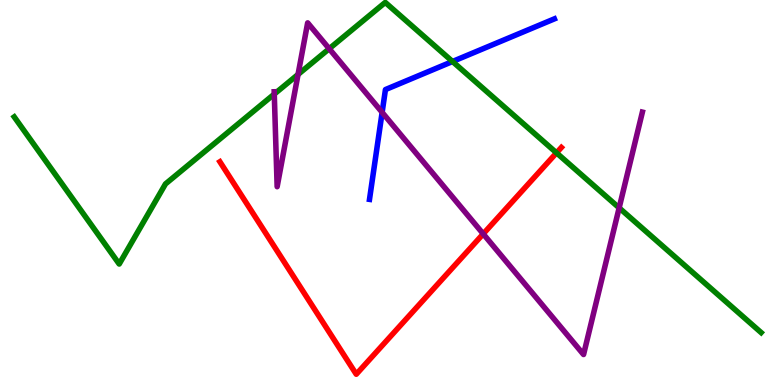[{'lines': ['blue', 'red'], 'intersections': []}, {'lines': ['green', 'red'], 'intersections': [{'x': 7.18, 'y': 6.03}]}, {'lines': ['purple', 'red'], 'intersections': [{'x': 6.23, 'y': 3.92}]}, {'lines': ['blue', 'green'], 'intersections': [{'x': 5.84, 'y': 8.4}]}, {'lines': ['blue', 'purple'], 'intersections': [{'x': 4.93, 'y': 7.08}]}, {'lines': ['green', 'purple'], 'intersections': [{'x': 3.54, 'y': 7.56}, {'x': 3.85, 'y': 8.07}, {'x': 4.25, 'y': 8.73}, {'x': 7.99, 'y': 4.6}]}]